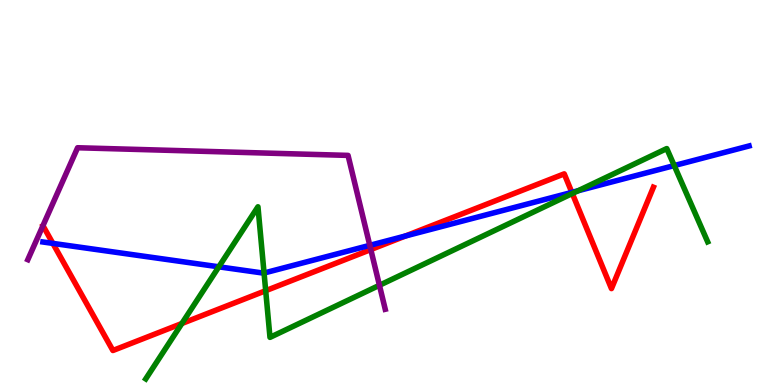[{'lines': ['blue', 'red'], 'intersections': [{'x': 0.682, 'y': 3.68}, {'x': 5.23, 'y': 3.87}, {'x': 7.38, 'y': 5.0}]}, {'lines': ['green', 'red'], 'intersections': [{'x': 2.35, 'y': 1.6}, {'x': 3.43, 'y': 2.45}, {'x': 7.38, 'y': 4.97}]}, {'lines': ['purple', 'red'], 'intersections': [{'x': 4.78, 'y': 3.52}]}, {'lines': ['blue', 'green'], 'intersections': [{'x': 2.82, 'y': 3.07}, {'x': 3.41, 'y': 2.91}, {'x': 7.46, 'y': 5.05}, {'x': 8.7, 'y': 5.7}]}, {'lines': ['blue', 'purple'], 'intersections': [{'x': 4.77, 'y': 3.63}]}, {'lines': ['green', 'purple'], 'intersections': [{'x': 4.9, 'y': 2.59}]}]